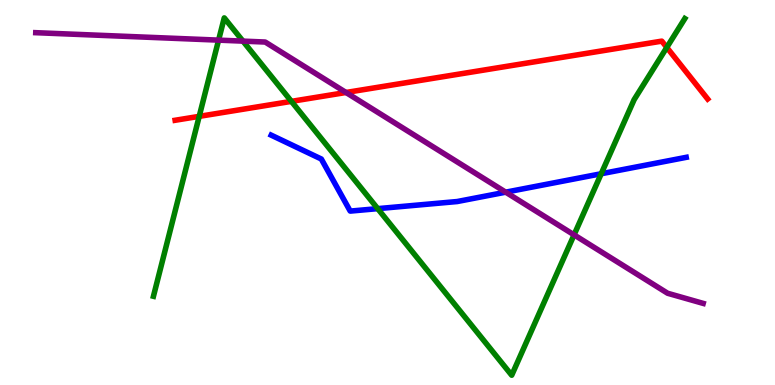[{'lines': ['blue', 'red'], 'intersections': []}, {'lines': ['green', 'red'], 'intersections': [{'x': 2.57, 'y': 6.98}, {'x': 3.76, 'y': 7.37}, {'x': 8.6, 'y': 8.77}]}, {'lines': ['purple', 'red'], 'intersections': [{'x': 4.46, 'y': 7.6}]}, {'lines': ['blue', 'green'], 'intersections': [{'x': 4.87, 'y': 4.58}, {'x': 7.76, 'y': 5.49}]}, {'lines': ['blue', 'purple'], 'intersections': [{'x': 6.53, 'y': 5.01}]}, {'lines': ['green', 'purple'], 'intersections': [{'x': 2.82, 'y': 8.96}, {'x': 3.14, 'y': 8.93}, {'x': 7.41, 'y': 3.9}]}]